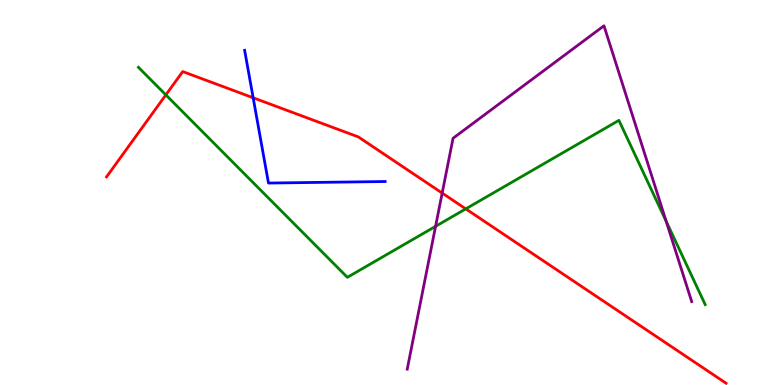[{'lines': ['blue', 'red'], 'intersections': [{'x': 3.27, 'y': 7.46}]}, {'lines': ['green', 'red'], 'intersections': [{'x': 2.14, 'y': 7.54}, {'x': 6.01, 'y': 4.57}]}, {'lines': ['purple', 'red'], 'intersections': [{'x': 5.71, 'y': 4.99}]}, {'lines': ['blue', 'green'], 'intersections': []}, {'lines': ['blue', 'purple'], 'intersections': []}, {'lines': ['green', 'purple'], 'intersections': [{'x': 5.62, 'y': 4.12}, {'x': 8.59, 'y': 4.26}]}]